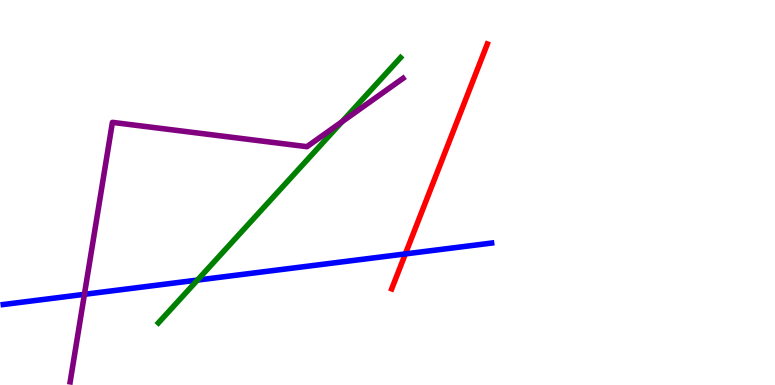[{'lines': ['blue', 'red'], 'intersections': [{'x': 5.23, 'y': 3.4}]}, {'lines': ['green', 'red'], 'intersections': []}, {'lines': ['purple', 'red'], 'intersections': []}, {'lines': ['blue', 'green'], 'intersections': [{'x': 2.55, 'y': 2.73}]}, {'lines': ['blue', 'purple'], 'intersections': [{'x': 1.09, 'y': 2.36}]}, {'lines': ['green', 'purple'], 'intersections': [{'x': 4.41, 'y': 6.84}]}]